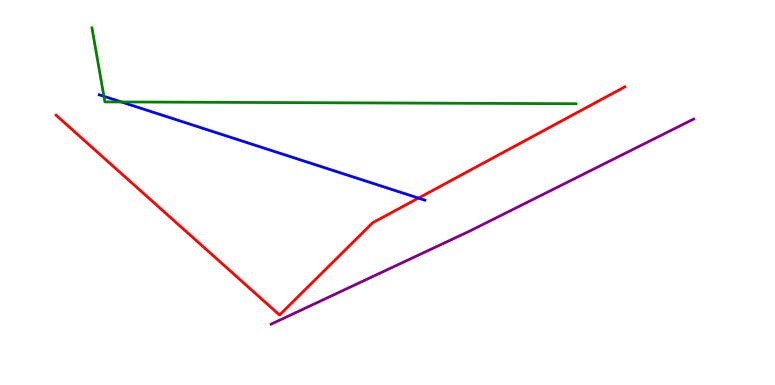[{'lines': ['blue', 'red'], 'intersections': [{'x': 5.4, 'y': 4.85}]}, {'lines': ['green', 'red'], 'intersections': []}, {'lines': ['purple', 'red'], 'intersections': []}, {'lines': ['blue', 'green'], 'intersections': [{'x': 1.34, 'y': 7.5}, {'x': 1.57, 'y': 7.35}]}, {'lines': ['blue', 'purple'], 'intersections': []}, {'lines': ['green', 'purple'], 'intersections': []}]